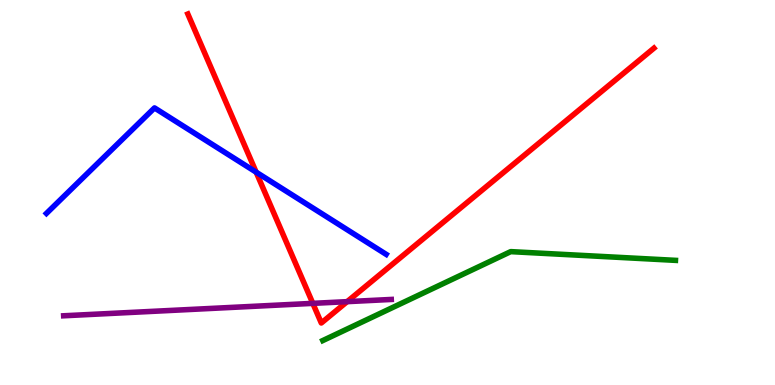[{'lines': ['blue', 'red'], 'intersections': [{'x': 3.31, 'y': 5.53}]}, {'lines': ['green', 'red'], 'intersections': []}, {'lines': ['purple', 'red'], 'intersections': [{'x': 4.04, 'y': 2.12}, {'x': 4.48, 'y': 2.16}]}, {'lines': ['blue', 'green'], 'intersections': []}, {'lines': ['blue', 'purple'], 'intersections': []}, {'lines': ['green', 'purple'], 'intersections': []}]